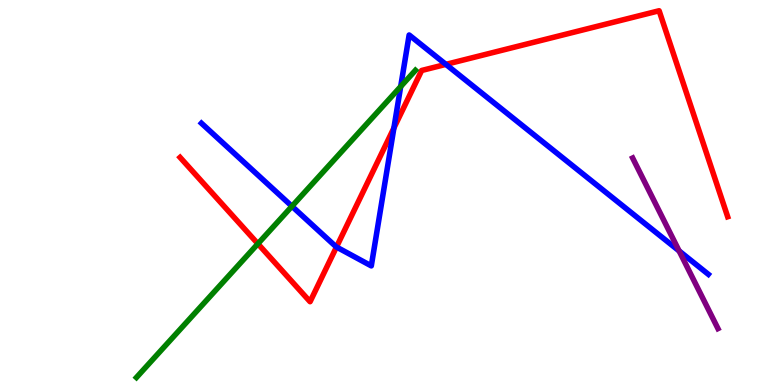[{'lines': ['blue', 'red'], 'intersections': [{'x': 4.34, 'y': 3.58}, {'x': 5.08, 'y': 6.68}, {'x': 5.75, 'y': 8.33}]}, {'lines': ['green', 'red'], 'intersections': [{'x': 3.33, 'y': 3.67}]}, {'lines': ['purple', 'red'], 'intersections': []}, {'lines': ['blue', 'green'], 'intersections': [{'x': 3.77, 'y': 4.64}, {'x': 5.17, 'y': 7.75}]}, {'lines': ['blue', 'purple'], 'intersections': [{'x': 8.76, 'y': 3.48}]}, {'lines': ['green', 'purple'], 'intersections': []}]